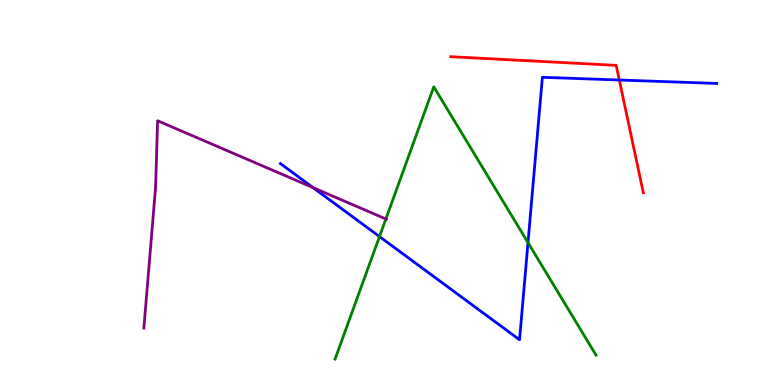[{'lines': ['blue', 'red'], 'intersections': [{'x': 7.99, 'y': 7.92}]}, {'lines': ['green', 'red'], 'intersections': []}, {'lines': ['purple', 'red'], 'intersections': []}, {'lines': ['blue', 'green'], 'intersections': [{'x': 4.9, 'y': 3.86}, {'x': 6.81, 'y': 3.7}]}, {'lines': ['blue', 'purple'], 'intersections': [{'x': 4.04, 'y': 5.13}]}, {'lines': ['green', 'purple'], 'intersections': [{'x': 4.98, 'y': 4.31}]}]